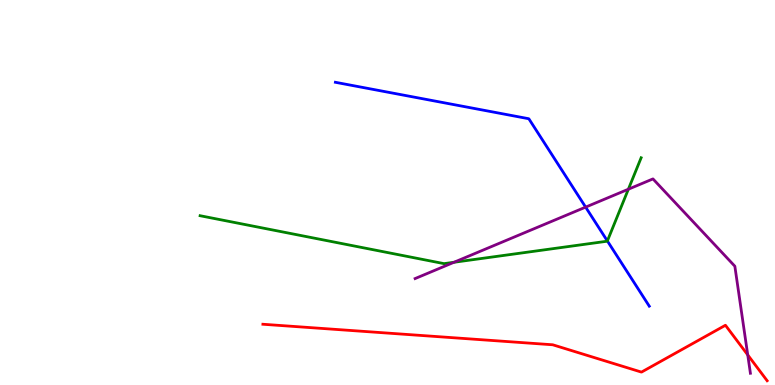[{'lines': ['blue', 'red'], 'intersections': []}, {'lines': ['green', 'red'], 'intersections': []}, {'lines': ['purple', 'red'], 'intersections': [{'x': 9.65, 'y': 0.781}]}, {'lines': ['blue', 'green'], 'intersections': [{'x': 7.84, 'y': 3.74}]}, {'lines': ['blue', 'purple'], 'intersections': [{'x': 7.56, 'y': 4.62}]}, {'lines': ['green', 'purple'], 'intersections': [{'x': 5.86, 'y': 3.19}, {'x': 8.11, 'y': 5.09}]}]